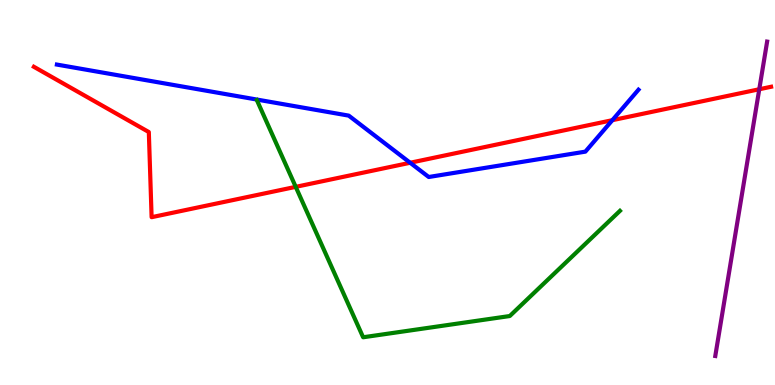[{'lines': ['blue', 'red'], 'intersections': [{'x': 5.29, 'y': 5.77}, {'x': 7.9, 'y': 6.88}]}, {'lines': ['green', 'red'], 'intersections': [{'x': 3.82, 'y': 5.15}]}, {'lines': ['purple', 'red'], 'intersections': [{'x': 9.8, 'y': 7.68}]}, {'lines': ['blue', 'green'], 'intersections': []}, {'lines': ['blue', 'purple'], 'intersections': []}, {'lines': ['green', 'purple'], 'intersections': []}]